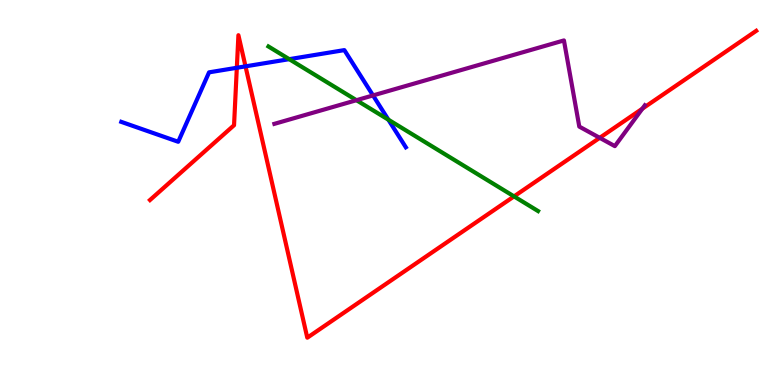[{'lines': ['blue', 'red'], 'intersections': [{'x': 3.06, 'y': 8.24}, {'x': 3.17, 'y': 8.28}]}, {'lines': ['green', 'red'], 'intersections': [{'x': 6.63, 'y': 4.9}]}, {'lines': ['purple', 'red'], 'intersections': [{'x': 7.74, 'y': 6.42}, {'x': 8.29, 'y': 7.18}]}, {'lines': ['blue', 'green'], 'intersections': [{'x': 3.73, 'y': 8.46}, {'x': 5.01, 'y': 6.89}]}, {'lines': ['blue', 'purple'], 'intersections': [{'x': 4.81, 'y': 7.52}]}, {'lines': ['green', 'purple'], 'intersections': [{'x': 4.6, 'y': 7.4}]}]